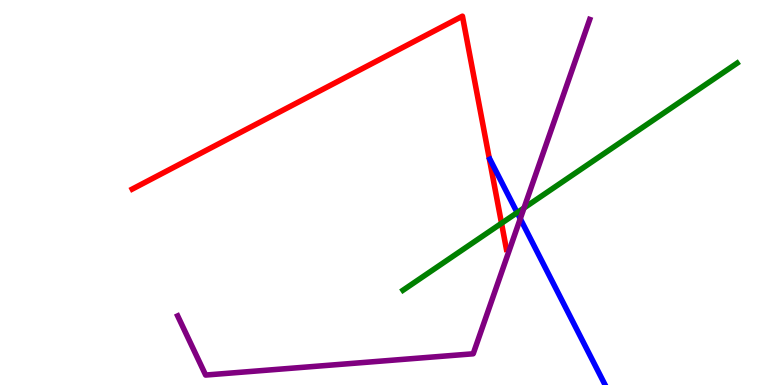[{'lines': ['blue', 'red'], 'intersections': []}, {'lines': ['green', 'red'], 'intersections': [{'x': 6.47, 'y': 4.2}]}, {'lines': ['purple', 'red'], 'intersections': []}, {'lines': ['blue', 'green'], 'intersections': [{'x': 6.67, 'y': 4.48}]}, {'lines': ['blue', 'purple'], 'intersections': [{'x': 6.71, 'y': 4.32}]}, {'lines': ['green', 'purple'], 'intersections': [{'x': 6.76, 'y': 4.6}]}]